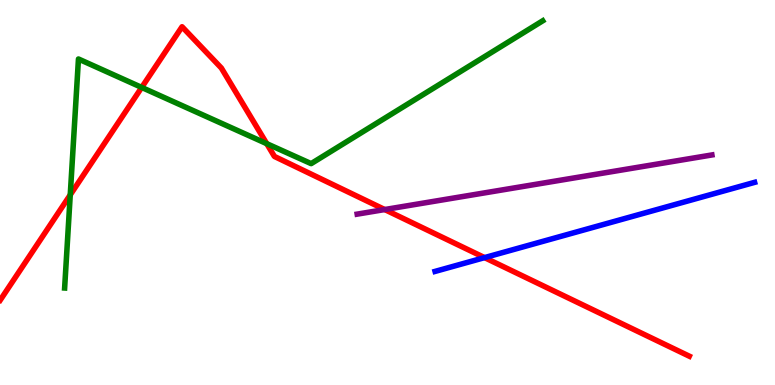[{'lines': ['blue', 'red'], 'intersections': [{'x': 6.25, 'y': 3.31}]}, {'lines': ['green', 'red'], 'intersections': [{'x': 0.906, 'y': 4.94}, {'x': 1.83, 'y': 7.73}, {'x': 3.44, 'y': 6.27}]}, {'lines': ['purple', 'red'], 'intersections': [{'x': 4.96, 'y': 4.56}]}, {'lines': ['blue', 'green'], 'intersections': []}, {'lines': ['blue', 'purple'], 'intersections': []}, {'lines': ['green', 'purple'], 'intersections': []}]